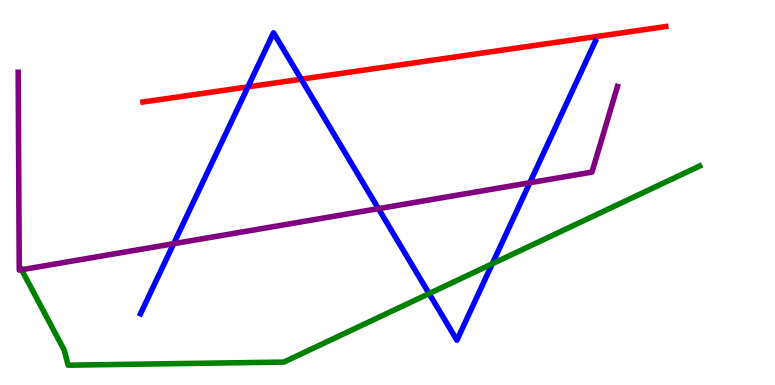[{'lines': ['blue', 'red'], 'intersections': [{'x': 3.2, 'y': 7.74}, {'x': 3.89, 'y': 7.94}]}, {'lines': ['green', 'red'], 'intersections': []}, {'lines': ['purple', 'red'], 'intersections': []}, {'lines': ['blue', 'green'], 'intersections': [{'x': 5.54, 'y': 2.37}, {'x': 6.35, 'y': 3.15}]}, {'lines': ['blue', 'purple'], 'intersections': [{'x': 2.24, 'y': 3.67}, {'x': 4.88, 'y': 4.58}, {'x': 6.84, 'y': 5.25}]}, {'lines': ['green', 'purple'], 'intersections': [{'x': 0.278, 'y': 2.99}]}]